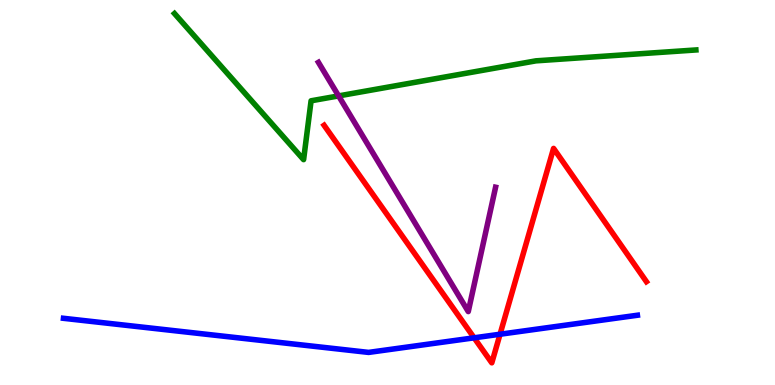[{'lines': ['blue', 'red'], 'intersections': [{'x': 6.12, 'y': 1.23}, {'x': 6.45, 'y': 1.32}]}, {'lines': ['green', 'red'], 'intersections': []}, {'lines': ['purple', 'red'], 'intersections': []}, {'lines': ['blue', 'green'], 'intersections': []}, {'lines': ['blue', 'purple'], 'intersections': []}, {'lines': ['green', 'purple'], 'intersections': [{'x': 4.37, 'y': 7.51}]}]